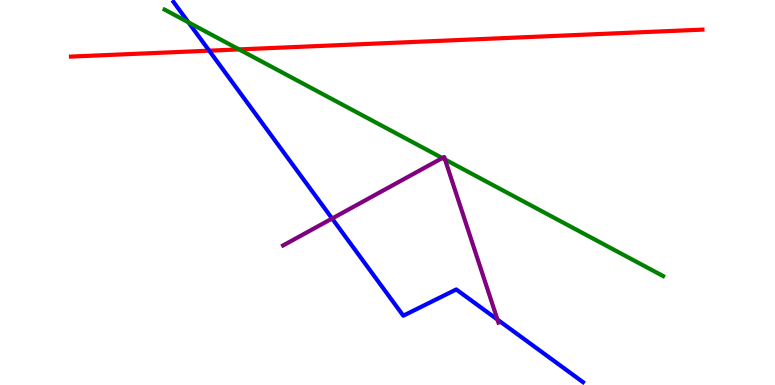[{'lines': ['blue', 'red'], 'intersections': [{'x': 2.7, 'y': 8.68}]}, {'lines': ['green', 'red'], 'intersections': [{'x': 3.08, 'y': 8.72}]}, {'lines': ['purple', 'red'], 'intersections': []}, {'lines': ['blue', 'green'], 'intersections': [{'x': 2.43, 'y': 9.42}]}, {'lines': ['blue', 'purple'], 'intersections': [{'x': 4.29, 'y': 4.32}, {'x': 6.42, 'y': 1.7}]}, {'lines': ['green', 'purple'], 'intersections': [{'x': 5.71, 'y': 5.9}, {'x': 5.74, 'y': 5.86}]}]